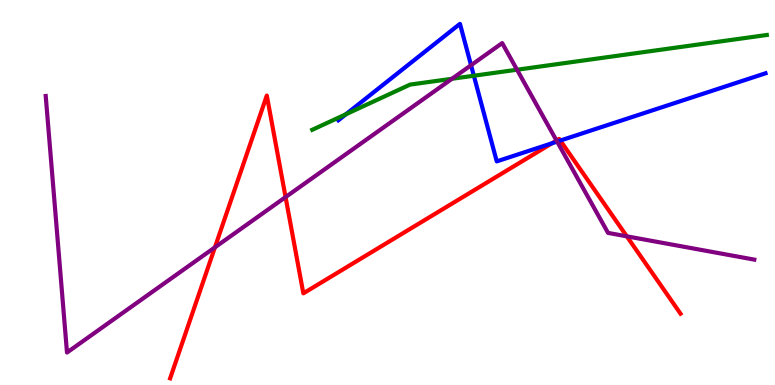[{'lines': ['blue', 'red'], 'intersections': [{'x': 7.12, 'y': 6.28}, {'x': 7.23, 'y': 6.35}]}, {'lines': ['green', 'red'], 'intersections': []}, {'lines': ['purple', 'red'], 'intersections': [{'x': 2.77, 'y': 3.58}, {'x': 3.68, 'y': 4.88}, {'x': 7.18, 'y': 6.35}, {'x': 8.09, 'y': 3.86}]}, {'lines': ['blue', 'green'], 'intersections': [{'x': 4.46, 'y': 7.03}, {'x': 6.11, 'y': 8.03}]}, {'lines': ['blue', 'purple'], 'intersections': [{'x': 6.08, 'y': 8.31}, {'x': 7.19, 'y': 6.32}]}, {'lines': ['green', 'purple'], 'intersections': [{'x': 5.83, 'y': 7.95}, {'x': 6.67, 'y': 8.19}]}]